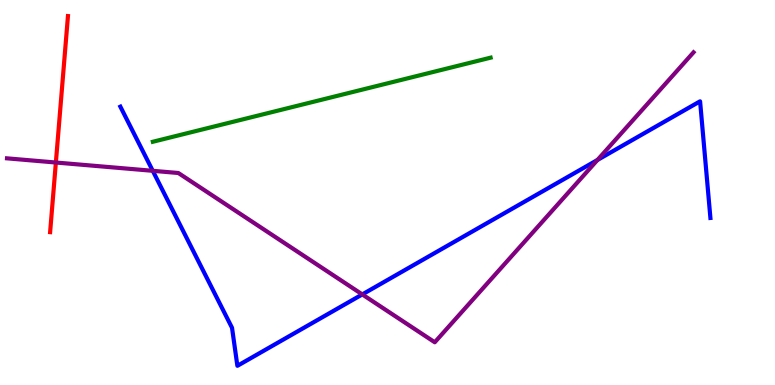[{'lines': ['blue', 'red'], 'intersections': []}, {'lines': ['green', 'red'], 'intersections': []}, {'lines': ['purple', 'red'], 'intersections': [{'x': 0.721, 'y': 5.78}]}, {'lines': ['blue', 'green'], 'intersections': []}, {'lines': ['blue', 'purple'], 'intersections': [{'x': 1.97, 'y': 5.56}, {'x': 4.67, 'y': 2.35}, {'x': 7.71, 'y': 5.84}]}, {'lines': ['green', 'purple'], 'intersections': []}]